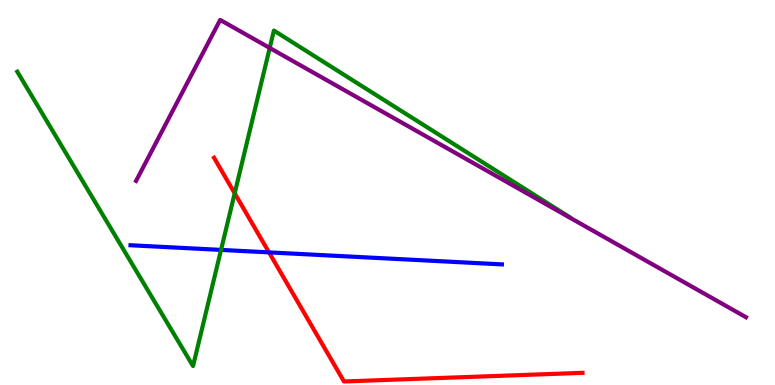[{'lines': ['blue', 'red'], 'intersections': [{'x': 3.47, 'y': 3.44}]}, {'lines': ['green', 'red'], 'intersections': [{'x': 3.03, 'y': 4.98}]}, {'lines': ['purple', 'red'], 'intersections': []}, {'lines': ['blue', 'green'], 'intersections': [{'x': 2.85, 'y': 3.51}]}, {'lines': ['blue', 'purple'], 'intersections': []}, {'lines': ['green', 'purple'], 'intersections': [{'x': 3.48, 'y': 8.75}]}]